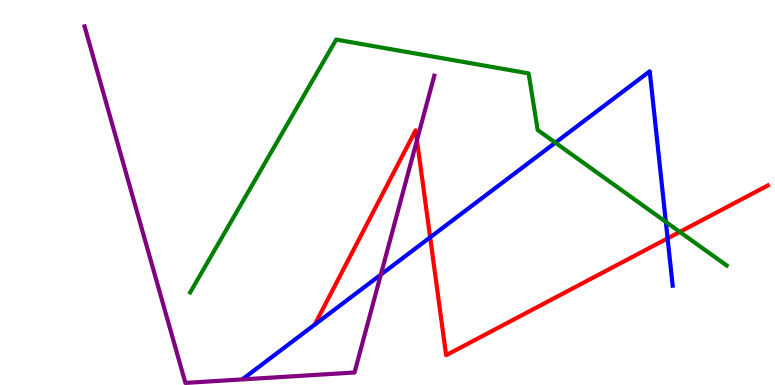[{'lines': ['blue', 'red'], 'intersections': [{'x': 5.55, 'y': 3.83}, {'x': 8.61, 'y': 3.81}]}, {'lines': ['green', 'red'], 'intersections': [{'x': 8.77, 'y': 3.98}]}, {'lines': ['purple', 'red'], 'intersections': [{'x': 5.38, 'y': 6.36}]}, {'lines': ['blue', 'green'], 'intersections': [{'x': 7.17, 'y': 6.29}, {'x': 8.59, 'y': 4.24}]}, {'lines': ['blue', 'purple'], 'intersections': [{'x': 4.91, 'y': 2.87}]}, {'lines': ['green', 'purple'], 'intersections': []}]